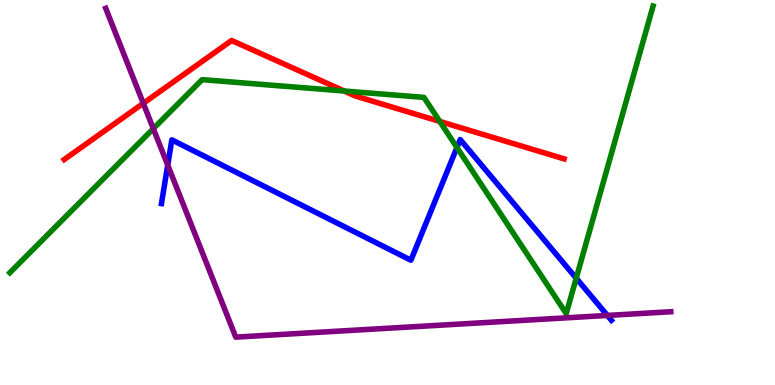[{'lines': ['blue', 'red'], 'intersections': []}, {'lines': ['green', 'red'], 'intersections': [{'x': 4.44, 'y': 7.64}, {'x': 5.67, 'y': 6.85}]}, {'lines': ['purple', 'red'], 'intersections': [{'x': 1.85, 'y': 7.32}]}, {'lines': ['blue', 'green'], 'intersections': [{'x': 5.9, 'y': 6.17}, {'x': 7.44, 'y': 2.77}]}, {'lines': ['blue', 'purple'], 'intersections': [{'x': 2.16, 'y': 5.71}, {'x': 7.84, 'y': 1.81}]}, {'lines': ['green', 'purple'], 'intersections': [{'x': 1.98, 'y': 6.66}]}]